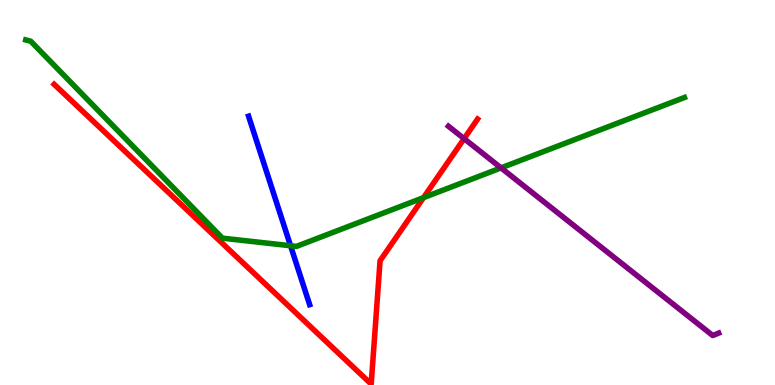[{'lines': ['blue', 'red'], 'intersections': []}, {'lines': ['green', 'red'], 'intersections': [{'x': 5.46, 'y': 4.87}]}, {'lines': ['purple', 'red'], 'intersections': [{'x': 5.99, 'y': 6.4}]}, {'lines': ['blue', 'green'], 'intersections': [{'x': 3.75, 'y': 3.62}]}, {'lines': ['blue', 'purple'], 'intersections': []}, {'lines': ['green', 'purple'], 'intersections': [{'x': 6.46, 'y': 5.64}]}]